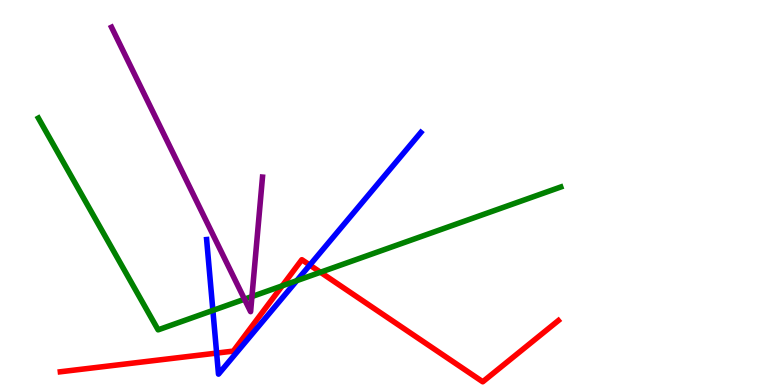[{'lines': ['blue', 'red'], 'intersections': [{'x': 2.8, 'y': 0.829}, {'x': 4.0, 'y': 3.11}]}, {'lines': ['green', 'red'], 'intersections': [{'x': 3.64, 'y': 2.58}, {'x': 4.13, 'y': 2.93}]}, {'lines': ['purple', 'red'], 'intersections': []}, {'lines': ['blue', 'green'], 'intersections': [{'x': 2.75, 'y': 1.94}, {'x': 3.83, 'y': 2.71}]}, {'lines': ['blue', 'purple'], 'intersections': []}, {'lines': ['green', 'purple'], 'intersections': [{'x': 3.15, 'y': 2.23}, {'x': 3.25, 'y': 2.3}]}]